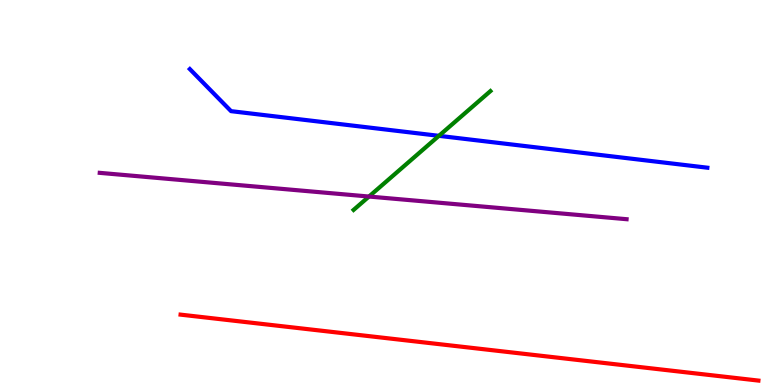[{'lines': ['blue', 'red'], 'intersections': []}, {'lines': ['green', 'red'], 'intersections': []}, {'lines': ['purple', 'red'], 'intersections': []}, {'lines': ['blue', 'green'], 'intersections': [{'x': 5.66, 'y': 6.47}]}, {'lines': ['blue', 'purple'], 'intersections': []}, {'lines': ['green', 'purple'], 'intersections': [{'x': 4.76, 'y': 4.9}]}]